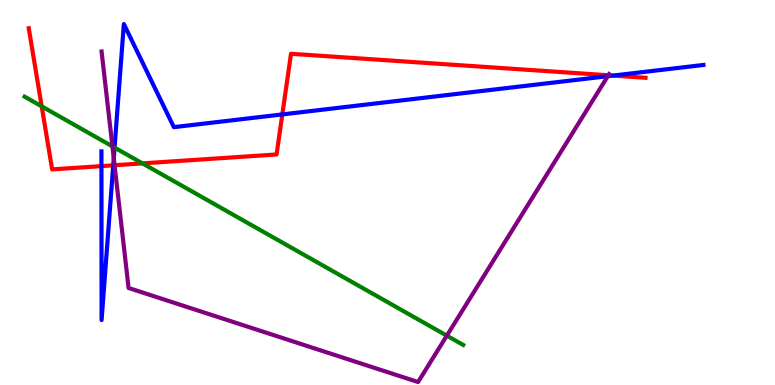[{'lines': ['blue', 'red'], 'intersections': [{'x': 1.31, 'y': 5.69}, {'x': 1.46, 'y': 5.71}, {'x': 3.64, 'y': 7.03}, {'x': 7.91, 'y': 8.04}]}, {'lines': ['green', 'red'], 'intersections': [{'x': 0.538, 'y': 7.24}, {'x': 1.84, 'y': 5.76}]}, {'lines': ['purple', 'red'], 'intersections': [{'x': 1.48, 'y': 5.71}, {'x': 7.85, 'y': 8.04}]}, {'lines': ['blue', 'green'], 'intersections': [{'x': 1.48, 'y': 6.17}]}, {'lines': ['blue', 'purple'], 'intersections': [{'x': 1.47, 'y': 5.89}, {'x': 7.84, 'y': 8.02}]}, {'lines': ['green', 'purple'], 'intersections': [{'x': 1.45, 'y': 6.2}, {'x': 5.77, 'y': 1.28}]}]